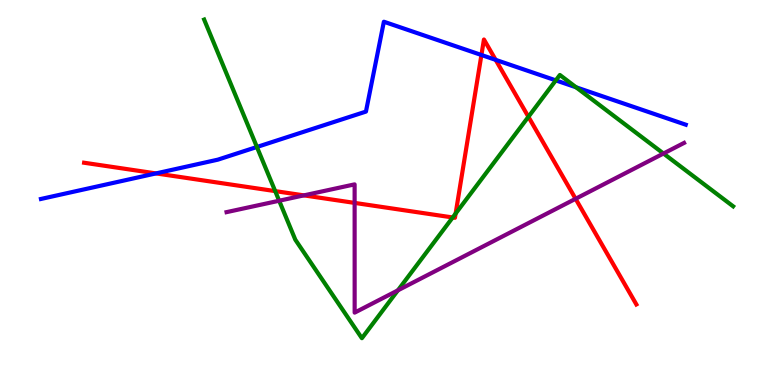[{'lines': ['blue', 'red'], 'intersections': [{'x': 2.01, 'y': 5.5}, {'x': 6.21, 'y': 8.57}, {'x': 6.4, 'y': 8.45}]}, {'lines': ['green', 'red'], 'intersections': [{'x': 3.55, 'y': 5.04}, {'x': 5.84, 'y': 4.35}, {'x': 5.88, 'y': 4.45}, {'x': 6.82, 'y': 6.97}]}, {'lines': ['purple', 'red'], 'intersections': [{'x': 3.92, 'y': 4.93}, {'x': 4.58, 'y': 4.73}, {'x': 7.43, 'y': 4.84}]}, {'lines': ['blue', 'green'], 'intersections': [{'x': 3.32, 'y': 6.18}, {'x': 7.17, 'y': 7.91}, {'x': 7.43, 'y': 7.73}]}, {'lines': ['blue', 'purple'], 'intersections': []}, {'lines': ['green', 'purple'], 'intersections': [{'x': 3.6, 'y': 4.79}, {'x': 5.13, 'y': 2.46}, {'x': 8.56, 'y': 6.01}]}]